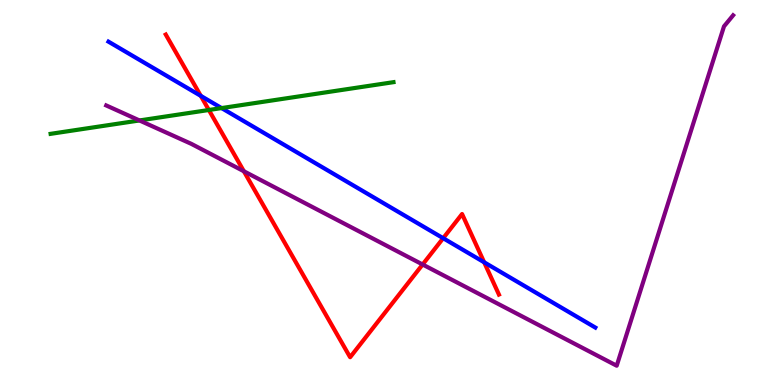[{'lines': ['blue', 'red'], 'intersections': [{'x': 2.59, 'y': 7.51}, {'x': 5.72, 'y': 3.81}, {'x': 6.25, 'y': 3.19}]}, {'lines': ['green', 'red'], 'intersections': [{'x': 2.69, 'y': 7.14}]}, {'lines': ['purple', 'red'], 'intersections': [{'x': 3.15, 'y': 5.55}, {'x': 5.45, 'y': 3.13}]}, {'lines': ['blue', 'green'], 'intersections': [{'x': 2.86, 'y': 7.19}]}, {'lines': ['blue', 'purple'], 'intersections': []}, {'lines': ['green', 'purple'], 'intersections': [{'x': 1.8, 'y': 6.87}]}]